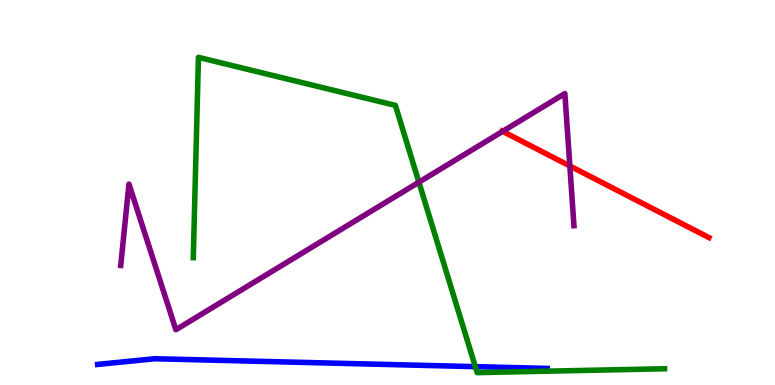[{'lines': ['blue', 'red'], 'intersections': []}, {'lines': ['green', 'red'], 'intersections': []}, {'lines': ['purple', 'red'], 'intersections': [{'x': 6.49, 'y': 6.59}, {'x': 7.35, 'y': 5.69}]}, {'lines': ['blue', 'green'], 'intersections': [{'x': 6.13, 'y': 0.476}]}, {'lines': ['blue', 'purple'], 'intersections': []}, {'lines': ['green', 'purple'], 'intersections': [{'x': 5.41, 'y': 5.27}]}]